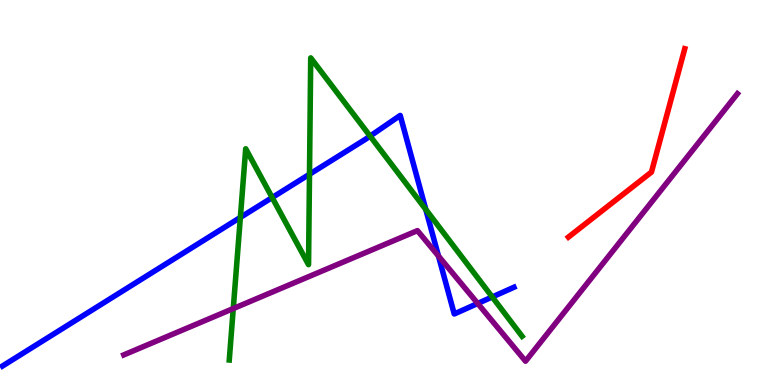[{'lines': ['blue', 'red'], 'intersections': []}, {'lines': ['green', 'red'], 'intersections': []}, {'lines': ['purple', 'red'], 'intersections': []}, {'lines': ['blue', 'green'], 'intersections': [{'x': 3.1, 'y': 4.35}, {'x': 3.51, 'y': 4.87}, {'x': 3.99, 'y': 5.47}, {'x': 4.78, 'y': 6.46}, {'x': 5.49, 'y': 4.56}, {'x': 6.35, 'y': 2.29}]}, {'lines': ['blue', 'purple'], 'intersections': [{'x': 5.66, 'y': 3.35}, {'x': 6.16, 'y': 2.12}]}, {'lines': ['green', 'purple'], 'intersections': [{'x': 3.01, 'y': 1.99}]}]